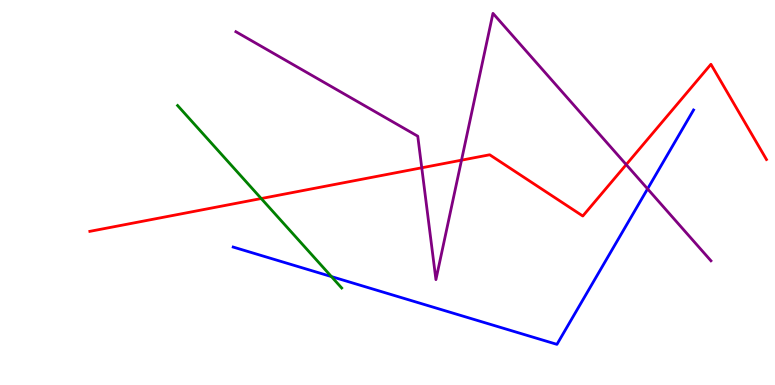[{'lines': ['blue', 'red'], 'intersections': []}, {'lines': ['green', 'red'], 'intersections': [{'x': 3.37, 'y': 4.84}]}, {'lines': ['purple', 'red'], 'intersections': [{'x': 5.44, 'y': 5.64}, {'x': 5.96, 'y': 5.84}, {'x': 8.08, 'y': 5.72}]}, {'lines': ['blue', 'green'], 'intersections': [{'x': 4.28, 'y': 2.82}]}, {'lines': ['blue', 'purple'], 'intersections': [{'x': 8.36, 'y': 5.09}]}, {'lines': ['green', 'purple'], 'intersections': []}]